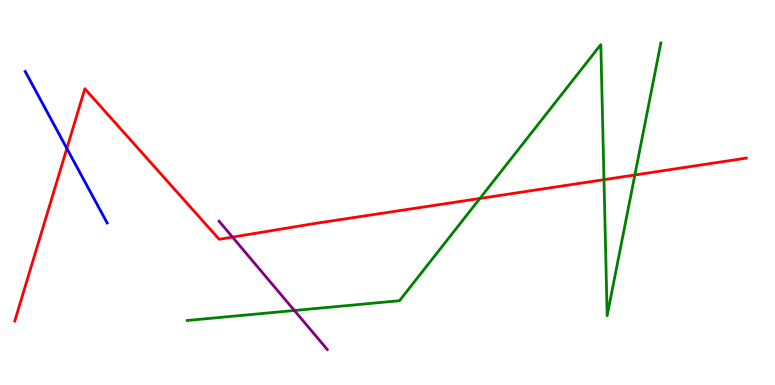[{'lines': ['blue', 'red'], 'intersections': [{'x': 0.863, 'y': 6.14}]}, {'lines': ['green', 'red'], 'intersections': [{'x': 6.19, 'y': 4.85}, {'x': 7.79, 'y': 5.33}, {'x': 8.19, 'y': 5.46}]}, {'lines': ['purple', 'red'], 'intersections': [{'x': 3.0, 'y': 3.84}]}, {'lines': ['blue', 'green'], 'intersections': []}, {'lines': ['blue', 'purple'], 'intersections': []}, {'lines': ['green', 'purple'], 'intersections': [{'x': 3.8, 'y': 1.93}]}]